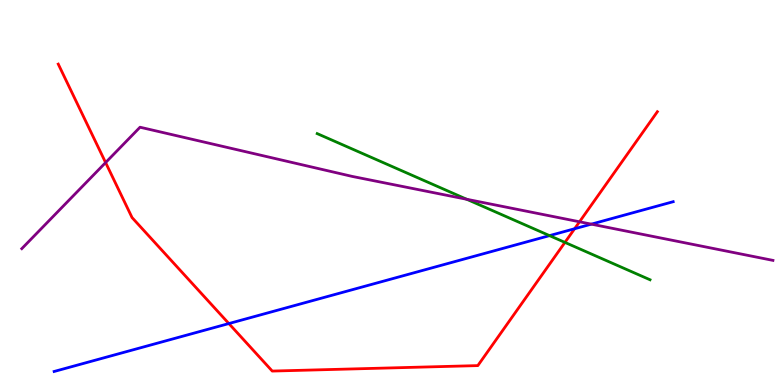[{'lines': ['blue', 'red'], 'intersections': [{'x': 2.95, 'y': 1.6}, {'x': 7.41, 'y': 4.06}]}, {'lines': ['green', 'red'], 'intersections': [{'x': 7.29, 'y': 3.7}]}, {'lines': ['purple', 'red'], 'intersections': [{'x': 1.36, 'y': 5.78}, {'x': 7.48, 'y': 4.24}]}, {'lines': ['blue', 'green'], 'intersections': [{'x': 7.09, 'y': 3.88}]}, {'lines': ['blue', 'purple'], 'intersections': [{'x': 7.63, 'y': 4.18}]}, {'lines': ['green', 'purple'], 'intersections': [{'x': 6.02, 'y': 4.82}]}]